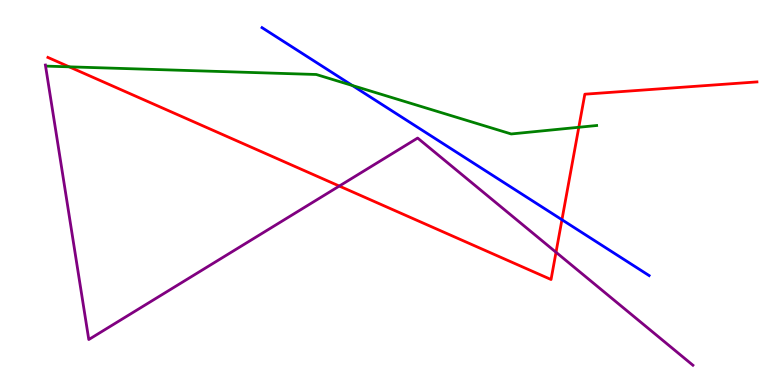[{'lines': ['blue', 'red'], 'intersections': [{'x': 7.25, 'y': 4.29}]}, {'lines': ['green', 'red'], 'intersections': [{'x': 0.893, 'y': 8.26}, {'x': 7.47, 'y': 6.69}]}, {'lines': ['purple', 'red'], 'intersections': [{'x': 4.38, 'y': 5.17}, {'x': 7.17, 'y': 3.45}]}, {'lines': ['blue', 'green'], 'intersections': [{'x': 4.55, 'y': 7.78}]}, {'lines': ['blue', 'purple'], 'intersections': []}, {'lines': ['green', 'purple'], 'intersections': []}]